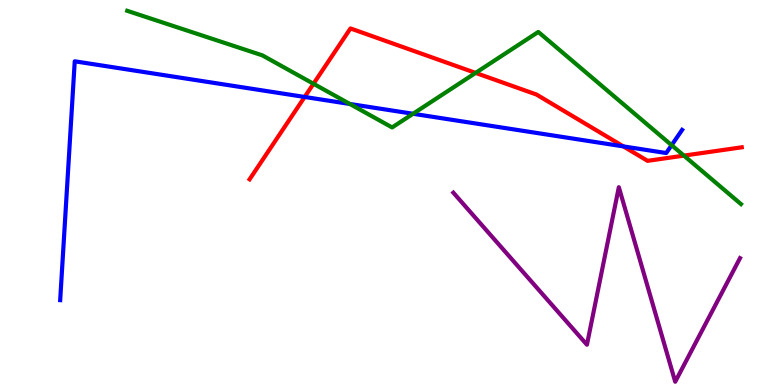[{'lines': ['blue', 'red'], 'intersections': [{'x': 3.93, 'y': 7.48}, {'x': 8.04, 'y': 6.2}]}, {'lines': ['green', 'red'], 'intersections': [{'x': 4.05, 'y': 7.82}, {'x': 6.14, 'y': 8.11}, {'x': 8.82, 'y': 5.96}]}, {'lines': ['purple', 'red'], 'intersections': []}, {'lines': ['blue', 'green'], 'intersections': [{'x': 4.51, 'y': 7.3}, {'x': 5.33, 'y': 7.04}, {'x': 8.67, 'y': 6.23}]}, {'lines': ['blue', 'purple'], 'intersections': []}, {'lines': ['green', 'purple'], 'intersections': []}]